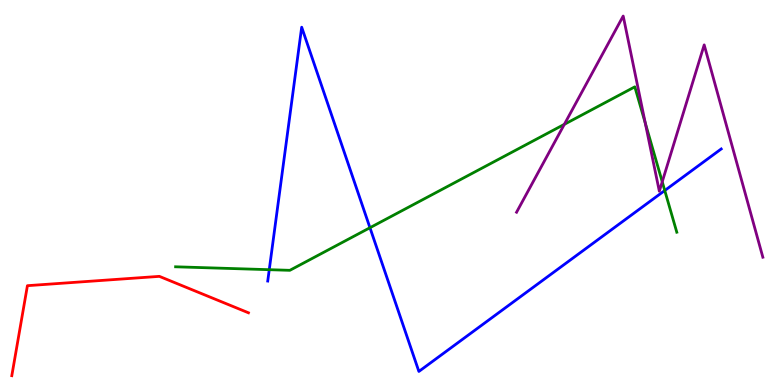[{'lines': ['blue', 'red'], 'intersections': []}, {'lines': ['green', 'red'], 'intersections': []}, {'lines': ['purple', 'red'], 'intersections': []}, {'lines': ['blue', 'green'], 'intersections': [{'x': 3.47, 'y': 3.0}, {'x': 4.77, 'y': 4.09}, {'x': 8.58, 'y': 5.05}]}, {'lines': ['blue', 'purple'], 'intersections': []}, {'lines': ['green', 'purple'], 'intersections': [{'x': 7.28, 'y': 6.77}, {'x': 8.33, 'y': 6.81}, {'x': 8.54, 'y': 5.28}]}]